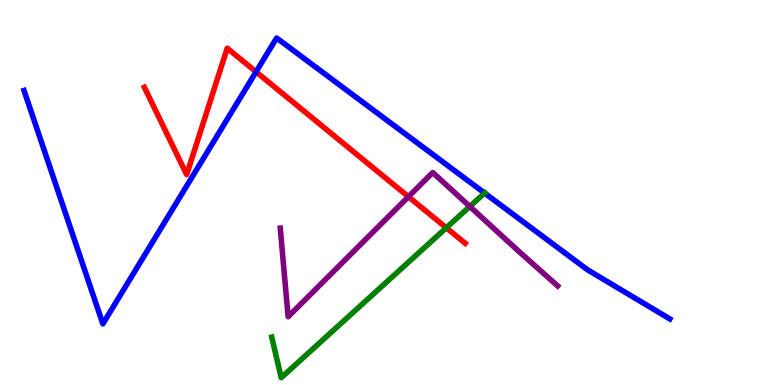[{'lines': ['blue', 'red'], 'intersections': [{'x': 3.3, 'y': 8.13}]}, {'lines': ['green', 'red'], 'intersections': [{'x': 5.76, 'y': 4.08}]}, {'lines': ['purple', 'red'], 'intersections': [{'x': 5.27, 'y': 4.89}]}, {'lines': ['blue', 'green'], 'intersections': [{'x': 6.25, 'y': 4.99}]}, {'lines': ['blue', 'purple'], 'intersections': []}, {'lines': ['green', 'purple'], 'intersections': [{'x': 6.06, 'y': 4.64}]}]